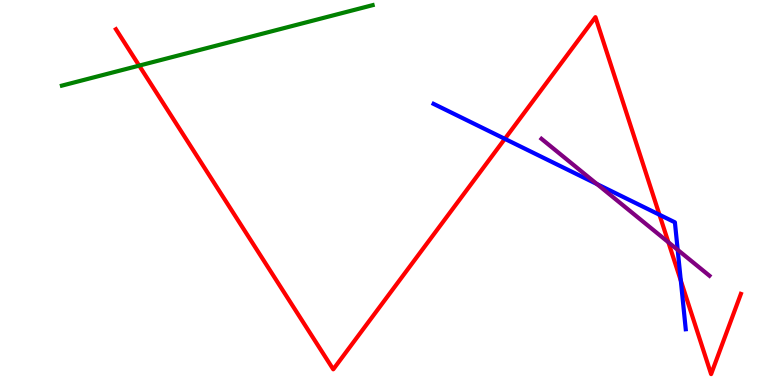[{'lines': ['blue', 'red'], 'intersections': [{'x': 6.51, 'y': 6.39}, {'x': 8.51, 'y': 4.42}, {'x': 8.78, 'y': 2.71}]}, {'lines': ['green', 'red'], 'intersections': [{'x': 1.8, 'y': 8.3}]}, {'lines': ['purple', 'red'], 'intersections': [{'x': 8.62, 'y': 3.71}]}, {'lines': ['blue', 'green'], 'intersections': []}, {'lines': ['blue', 'purple'], 'intersections': [{'x': 7.7, 'y': 5.22}, {'x': 8.74, 'y': 3.51}]}, {'lines': ['green', 'purple'], 'intersections': []}]